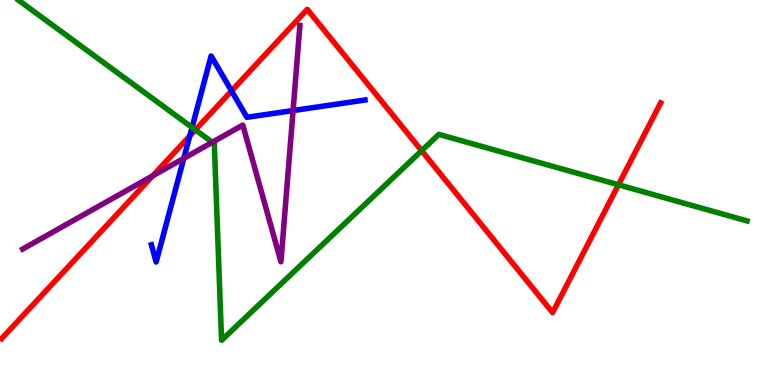[{'lines': ['blue', 'red'], 'intersections': [{'x': 2.45, 'y': 6.47}, {'x': 2.99, 'y': 7.64}]}, {'lines': ['green', 'red'], 'intersections': [{'x': 2.52, 'y': 6.63}, {'x': 5.44, 'y': 6.09}, {'x': 7.98, 'y': 5.2}]}, {'lines': ['purple', 'red'], 'intersections': [{'x': 1.97, 'y': 5.43}]}, {'lines': ['blue', 'green'], 'intersections': [{'x': 2.48, 'y': 6.69}]}, {'lines': ['blue', 'purple'], 'intersections': [{'x': 2.37, 'y': 5.89}, {'x': 3.78, 'y': 7.13}]}, {'lines': ['green', 'purple'], 'intersections': [{'x': 2.74, 'y': 6.31}]}]